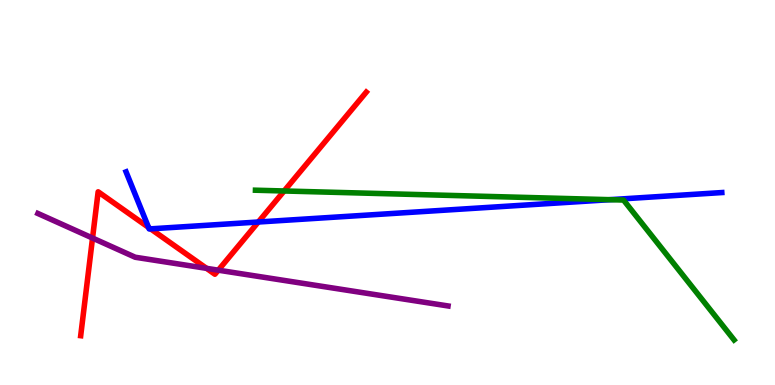[{'lines': ['blue', 'red'], 'intersections': [{'x': 1.92, 'y': 4.09}, {'x': 1.94, 'y': 4.06}, {'x': 3.33, 'y': 4.23}]}, {'lines': ['green', 'red'], 'intersections': [{'x': 3.67, 'y': 5.04}]}, {'lines': ['purple', 'red'], 'intersections': [{'x': 1.19, 'y': 3.82}, {'x': 2.67, 'y': 3.03}, {'x': 2.82, 'y': 2.98}]}, {'lines': ['blue', 'green'], 'intersections': [{'x': 7.87, 'y': 4.81}]}, {'lines': ['blue', 'purple'], 'intersections': []}, {'lines': ['green', 'purple'], 'intersections': []}]